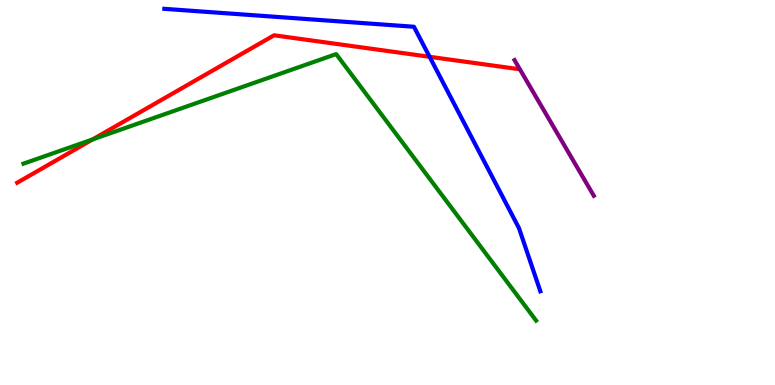[{'lines': ['blue', 'red'], 'intersections': [{'x': 5.54, 'y': 8.52}]}, {'lines': ['green', 'red'], 'intersections': [{'x': 1.2, 'y': 6.38}]}, {'lines': ['purple', 'red'], 'intersections': []}, {'lines': ['blue', 'green'], 'intersections': []}, {'lines': ['blue', 'purple'], 'intersections': []}, {'lines': ['green', 'purple'], 'intersections': []}]